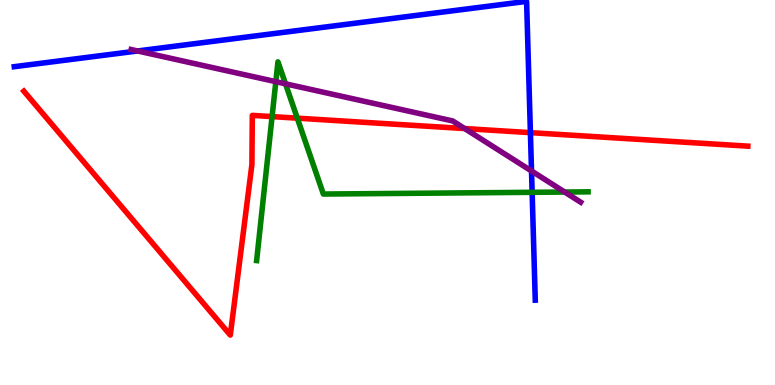[{'lines': ['blue', 'red'], 'intersections': [{'x': 6.84, 'y': 6.55}]}, {'lines': ['green', 'red'], 'intersections': [{'x': 3.51, 'y': 6.97}, {'x': 3.84, 'y': 6.93}]}, {'lines': ['purple', 'red'], 'intersections': [{'x': 6.0, 'y': 6.66}]}, {'lines': ['blue', 'green'], 'intersections': [{'x': 6.87, 'y': 5.0}]}, {'lines': ['blue', 'purple'], 'intersections': [{'x': 1.78, 'y': 8.68}, {'x': 6.86, 'y': 5.56}]}, {'lines': ['green', 'purple'], 'intersections': [{'x': 3.56, 'y': 7.88}, {'x': 3.68, 'y': 7.82}, {'x': 7.29, 'y': 5.01}]}]